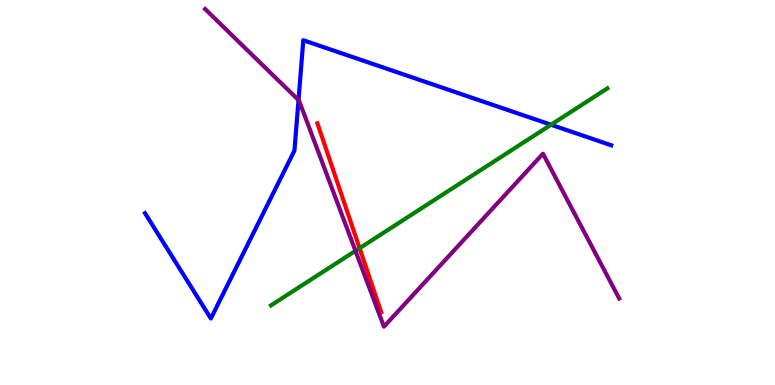[{'lines': ['blue', 'red'], 'intersections': []}, {'lines': ['green', 'red'], 'intersections': [{'x': 4.64, 'y': 3.55}]}, {'lines': ['purple', 'red'], 'intersections': []}, {'lines': ['blue', 'green'], 'intersections': [{'x': 7.11, 'y': 6.76}]}, {'lines': ['blue', 'purple'], 'intersections': [{'x': 3.85, 'y': 7.4}]}, {'lines': ['green', 'purple'], 'intersections': [{'x': 4.59, 'y': 3.48}]}]